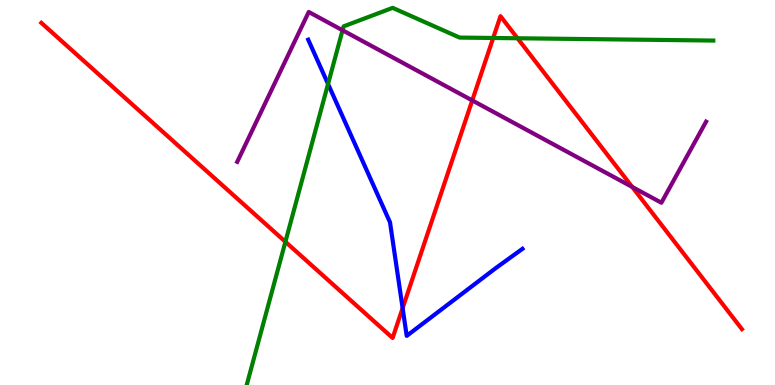[{'lines': ['blue', 'red'], 'intersections': [{'x': 5.2, 'y': 2.0}]}, {'lines': ['green', 'red'], 'intersections': [{'x': 3.68, 'y': 3.72}, {'x': 6.36, 'y': 9.01}, {'x': 6.68, 'y': 9.01}]}, {'lines': ['purple', 'red'], 'intersections': [{'x': 6.09, 'y': 7.39}, {'x': 8.16, 'y': 5.14}]}, {'lines': ['blue', 'green'], 'intersections': [{'x': 4.23, 'y': 7.82}]}, {'lines': ['blue', 'purple'], 'intersections': []}, {'lines': ['green', 'purple'], 'intersections': [{'x': 4.42, 'y': 9.21}]}]